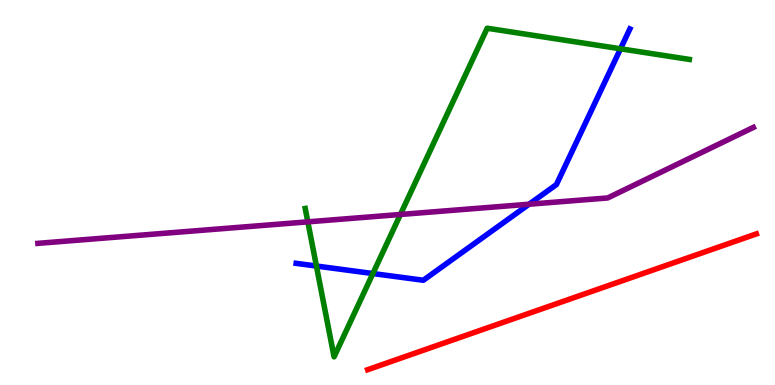[{'lines': ['blue', 'red'], 'intersections': []}, {'lines': ['green', 'red'], 'intersections': []}, {'lines': ['purple', 'red'], 'intersections': []}, {'lines': ['blue', 'green'], 'intersections': [{'x': 4.08, 'y': 3.09}, {'x': 4.81, 'y': 2.89}, {'x': 8.01, 'y': 8.73}]}, {'lines': ['blue', 'purple'], 'intersections': [{'x': 6.83, 'y': 4.7}]}, {'lines': ['green', 'purple'], 'intersections': [{'x': 3.97, 'y': 4.24}, {'x': 5.17, 'y': 4.43}]}]